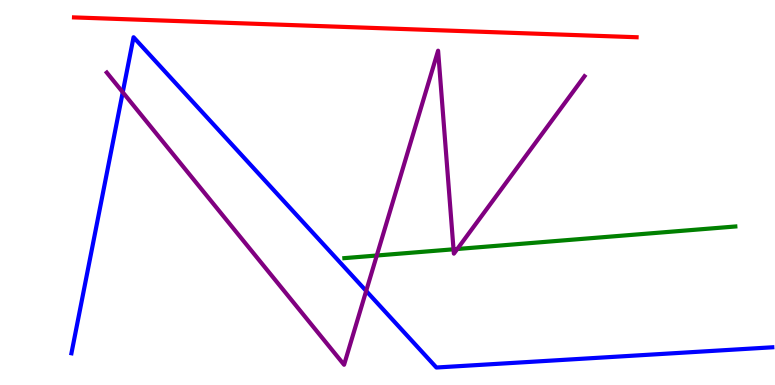[{'lines': ['blue', 'red'], 'intersections': []}, {'lines': ['green', 'red'], 'intersections': []}, {'lines': ['purple', 'red'], 'intersections': []}, {'lines': ['blue', 'green'], 'intersections': []}, {'lines': ['blue', 'purple'], 'intersections': [{'x': 1.58, 'y': 7.6}, {'x': 4.72, 'y': 2.44}]}, {'lines': ['green', 'purple'], 'intersections': [{'x': 4.86, 'y': 3.36}, {'x': 5.85, 'y': 3.52}, {'x': 5.9, 'y': 3.53}]}]